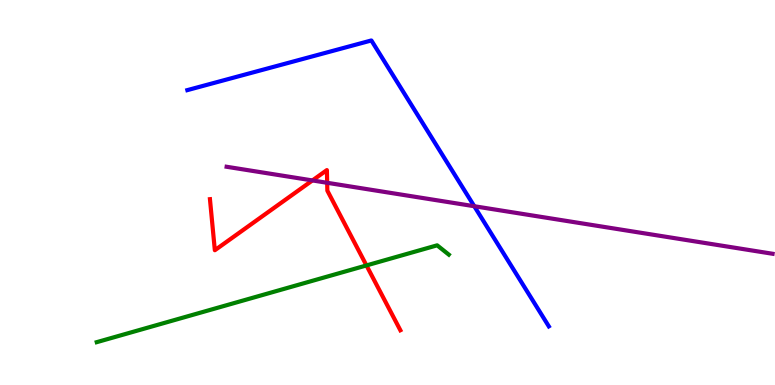[{'lines': ['blue', 'red'], 'intersections': []}, {'lines': ['green', 'red'], 'intersections': [{'x': 4.73, 'y': 3.11}]}, {'lines': ['purple', 'red'], 'intersections': [{'x': 4.03, 'y': 5.31}, {'x': 4.22, 'y': 5.25}]}, {'lines': ['blue', 'green'], 'intersections': []}, {'lines': ['blue', 'purple'], 'intersections': [{'x': 6.12, 'y': 4.64}]}, {'lines': ['green', 'purple'], 'intersections': []}]